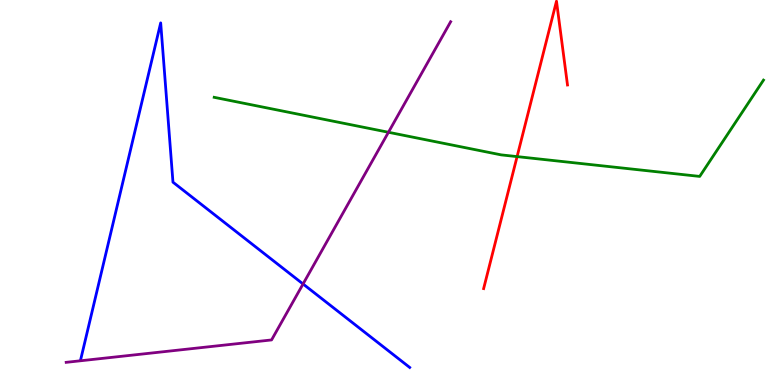[{'lines': ['blue', 'red'], 'intersections': []}, {'lines': ['green', 'red'], 'intersections': [{'x': 6.67, 'y': 5.93}]}, {'lines': ['purple', 'red'], 'intersections': []}, {'lines': ['blue', 'green'], 'intersections': []}, {'lines': ['blue', 'purple'], 'intersections': [{'x': 3.91, 'y': 2.62}]}, {'lines': ['green', 'purple'], 'intersections': [{'x': 5.01, 'y': 6.56}]}]